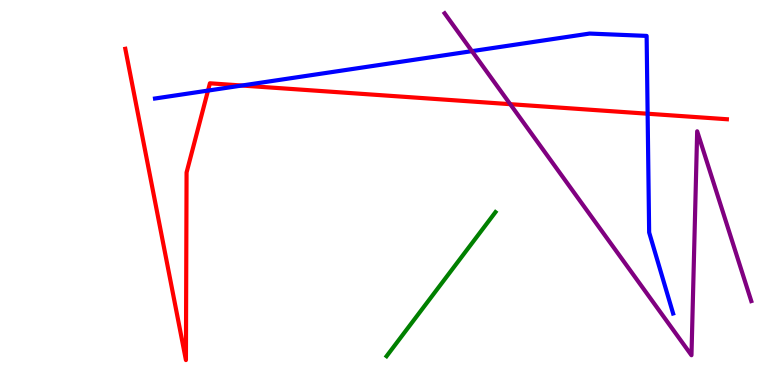[{'lines': ['blue', 'red'], 'intersections': [{'x': 2.68, 'y': 7.65}, {'x': 3.12, 'y': 7.78}, {'x': 8.36, 'y': 7.05}]}, {'lines': ['green', 'red'], 'intersections': []}, {'lines': ['purple', 'red'], 'intersections': [{'x': 6.58, 'y': 7.29}]}, {'lines': ['blue', 'green'], 'intersections': []}, {'lines': ['blue', 'purple'], 'intersections': [{'x': 6.09, 'y': 8.67}]}, {'lines': ['green', 'purple'], 'intersections': []}]